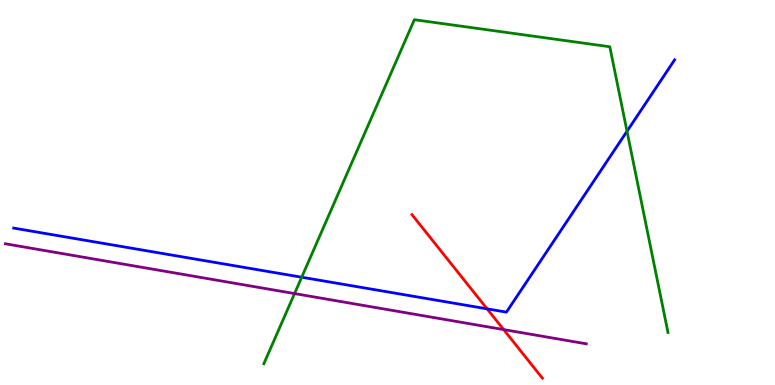[{'lines': ['blue', 'red'], 'intersections': [{'x': 6.29, 'y': 1.98}]}, {'lines': ['green', 'red'], 'intersections': []}, {'lines': ['purple', 'red'], 'intersections': [{'x': 6.5, 'y': 1.44}]}, {'lines': ['blue', 'green'], 'intersections': [{'x': 3.89, 'y': 2.8}, {'x': 8.09, 'y': 6.59}]}, {'lines': ['blue', 'purple'], 'intersections': []}, {'lines': ['green', 'purple'], 'intersections': [{'x': 3.8, 'y': 2.37}]}]